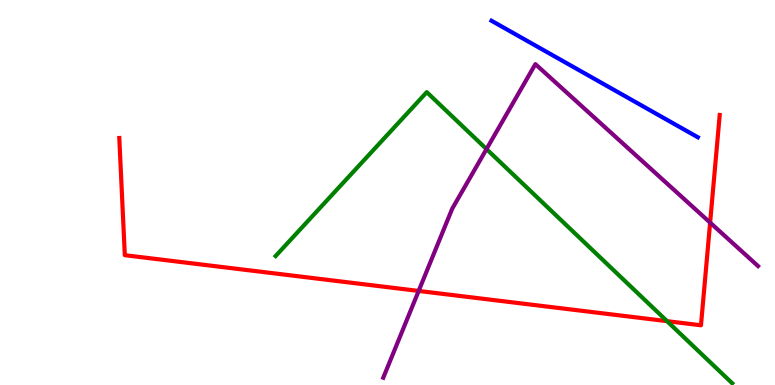[{'lines': ['blue', 'red'], 'intersections': []}, {'lines': ['green', 'red'], 'intersections': [{'x': 8.61, 'y': 1.66}]}, {'lines': ['purple', 'red'], 'intersections': [{'x': 5.4, 'y': 2.44}, {'x': 9.16, 'y': 4.22}]}, {'lines': ['blue', 'green'], 'intersections': []}, {'lines': ['blue', 'purple'], 'intersections': []}, {'lines': ['green', 'purple'], 'intersections': [{'x': 6.28, 'y': 6.13}]}]